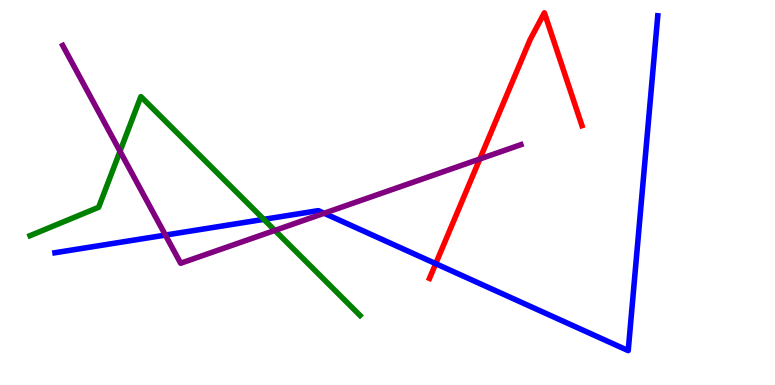[{'lines': ['blue', 'red'], 'intersections': [{'x': 5.62, 'y': 3.15}]}, {'lines': ['green', 'red'], 'intersections': []}, {'lines': ['purple', 'red'], 'intersections': [{'x': 6.19, 'y': 5.87}]}, {'lines': ['blue', 'green'], 'intersections': [{'x': 3.4, 'y': 4.3}]}, {'lines': ['blue', 'purple'], 'intersections': [{'x': 2.13, 'y': 3.89}, {'x': 4.18, 'y': 4.46}]}, {'lines': ['green', 'purple'], 'intersections': [{'x': 1.55, 'y': 6.07}, {'x': 3.55, 'y': 4.02}]}]